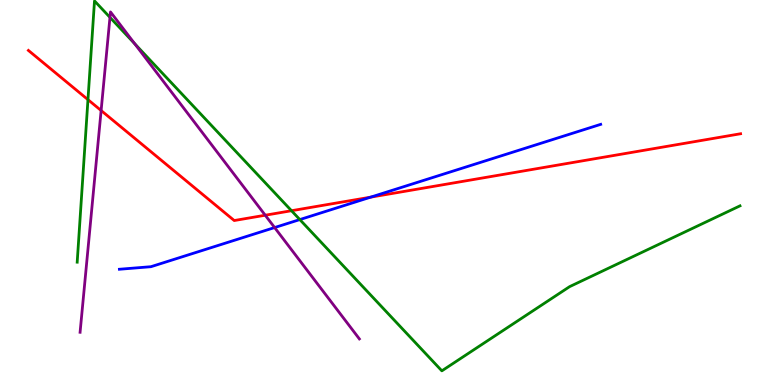[{'lines': ['blue', 'red'], 'intersections': [{'x': 4.78, 'y': 4.88}]}, {'lines': ['green', 'red'], 'intersections': [{'x': 1.14, 'y': 7.41}, {'x': 3.76, 'y': 4.53}]}, {'lines': ['purple', 'red'], 'intersections': [{'x': 1.3, 'y': 7.13}, {'x': 3.42, 'y': 4.41}]}, {'lines': ['blue', 'green'], 'intersections': [{'x': 3.87, 'y': 4.3}]}, {'lines': ['blue', 'purple'], 'intersections': [{'x': 3.54, 'y': 4.09}]}, {'lines': ['green', 'purple'], 'intersections': [{'x': 1.42, 'y': 9.55}, {'x': 1.74, 'y': 8.87}]}]